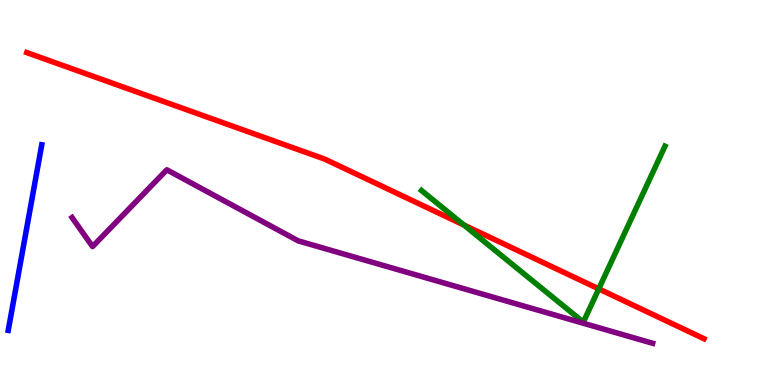[{'lines': ['blue', 'red'], 'intersections': []}, {'lines': ['green', 'red'], 'intersections': [{'x': 5.99, 'y': 4.16}, {'x': 7.73, 'y': 2.5}]}, {'lines': ['purple', 'red'], 'intersections': []}, {'lines': ['blue', 'green'], 'intersections': []}, {'lines': ['blue', 'purple'], 'intersections': []}, {'lines': ['green', 'purple'], 'intersections': []}]